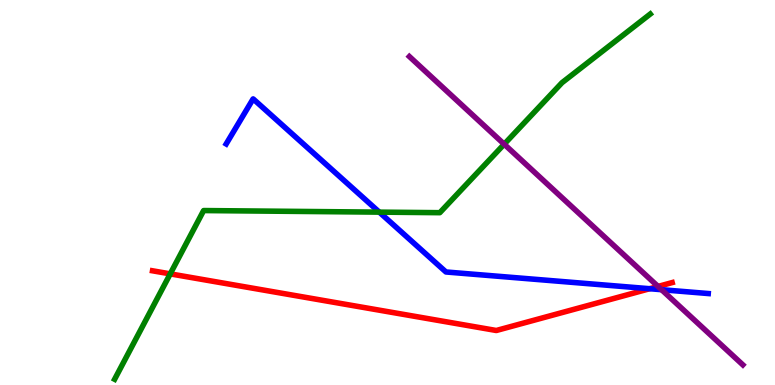[{'lines': ['blue', 'red'], 'intersections': [{'x': 8.38, 'y': 2.5}]}, {'lines': ['green', 'red'], 'intersections': [{'x': 2.2, 'y': 2.89}]}, {'lines': ['purple', 'red'], 'intersections': [{'x': 8.49, 'y': 2.56}]}, {'lines': ['blue', 'green'], 'intersections': [{'x': 4.89, 'y': 4.49}]}, {'lines': ['blue', 'purple'], 'intersections': [{'x': 8.54, 'y': 2.48}]}, {'lines': ['green', 'purple'], 'intersections': [{'x': 6.51, 'y': 6.25}]}]